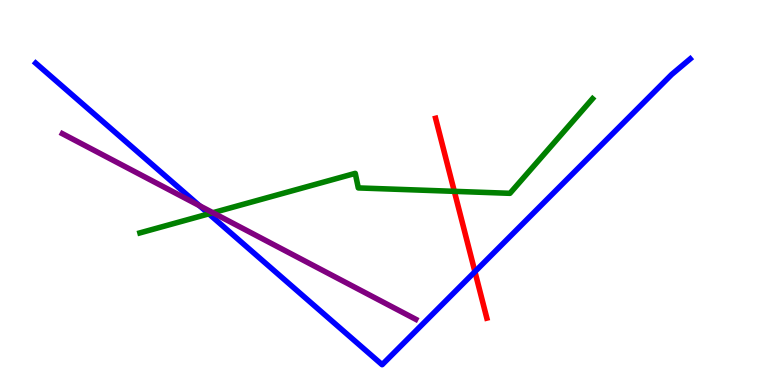[{'lines': ['blue', 'red'], 'intersections': [{'x': 6.13, 'y': 2.94}]}, {'lines': ['green', 'red'], 'intersections': [{'x': 5.86, 'y': 5.03}]}, {'lines': ['purple', 'red'], 'intersections': []}, {'lines': ['blue', 'green'], 'intersections': [{'x': 2.69, 'y': 4.45}]}, {'lines': ['blue', 'purple'], 'intersections': [{'x': 2.57, 'y': 4.66}]}, {'lines': ['green', 'purple'], 'intersections': [{'x': 2.75, 'y': 4.47}]}]